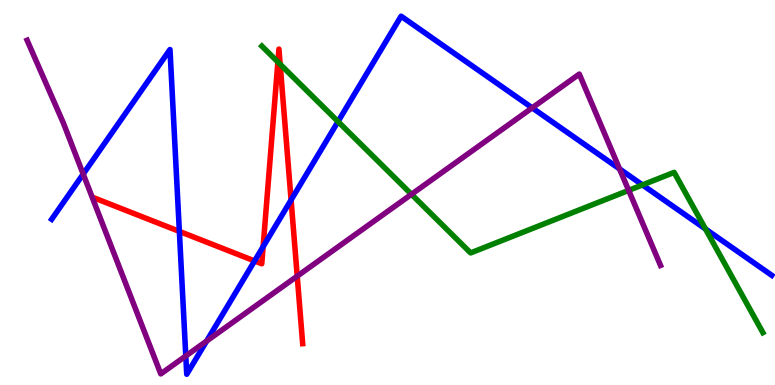[{'lines': ['blue', 'red'], 'intersections': [{'x': 2.31, 'y': 3.99}, {'x': 3.28, 'y': 3.22}, {'x': 3.4, 'y': 3.59}, {'x': 3.76, 'y': 4.81}]}, {'lines': ['green', 'red'], 'intersections': [{'x': 3.59, 'y': 8.39}, {'x': 3.61, 'y': 8.33}]}, {'lines': ['purple', 'red'], 'intersections': [{'x': 3.84, 'y': 2.83}]}, {'lines': ['blue', 'green'], 'intersections': [{'x': 4.36, 'y': 6.84}, {'x': 8.29, 'y': 5.2}, {'x': 9.1, 'y': 4.05}]}, {'lines': ['blue', 'purple'], 'intersections': [{'x': 1.07, 'y': 5.48}, {'x': 2.4, 'y': 0.754}, {'x': 2.67, 'y': 1.14}, {'x': 6.87, 'y': 7.2}, {'x': 7.99, 'y': 5.61}]}, {'lines': ['green', 'purple'], 'intersections': [{'x': 5.31, 'y': 4.95}, {'x': 8.11, 'y': 5.06}]}]